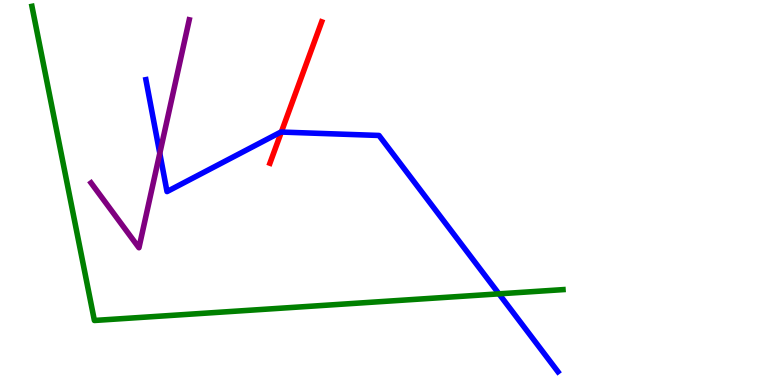[{'lines': ['blue', 'red'], 'intersections': [{'x': 3.63, 'y': 6.57}]}, {'lines': ['green', 'red'], 'intersections': []}, {'lines': ['purple', 'red'], 'intersections': []}, {'lines': ['blue', 'green'], 'intersections': [{'x': 6.44, 'y': 2.37}]}, {'lines': ['blue', 'purple'], 'intersections': [{'x': 2.06, 'y': 6.02}]}, {'lines': ['green', 'purple'], 'intersections': []}]